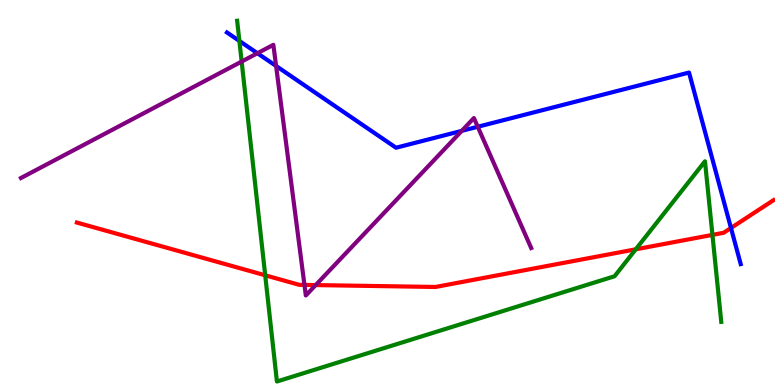[{'lines': ['blue', 'red'], 'intersections': [{'x': 9.43, 'y': 4.08}]}, {'lines': ['green', 'red'], 'intersections': [{'x': 3.42, 'y': 2.85}, {'x': 8.2, 'y': 3.52}, {'x': 9.19, 'y': 3.9}]}, {'lines': ['purple', 'red'], 'intersections': [{'x': 3.93, 'y': 2.6}, {'x': 4.07, 'y': 2.6}]}, {'lines': ['blue', 'green'], 'intersections': [{'x': 3.09, 'y': 8.94}]}, {'lines': ['blue', 'purple'], 'intersections': [{'x': 3.32, 'y': 8.62}, {'x': 3.56, 'y': 8.29}, {'x': 5.96, 'y': 6.6}, {'x': 6.16, 'y': 6.71}]}, {'lines': ['green', 'purple'], 'intersections': [{'x': 3.12, 'y': 8.4}]}]